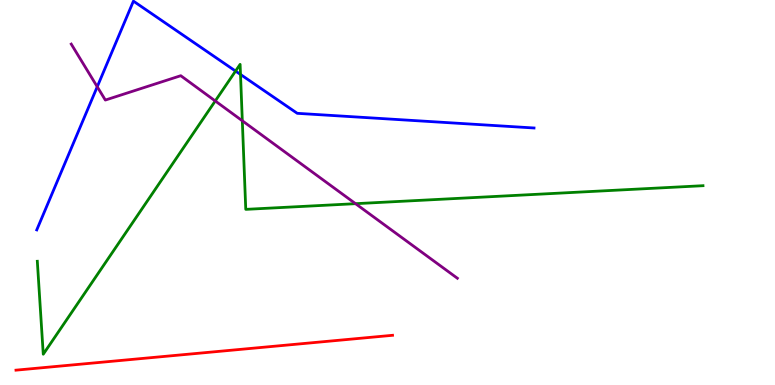[{'lines': ['blue', 'red'], 'intersections': []}, {'lines': ['green', 'red'], 'intersections': []}, {'lines': ['purple', 'red'], 'intersections': []}, {'lines': ['blue', 'green'], 'intersections': [{'x': 3.04, 'y': 8.15}, {'x': 3.1, 'y': 8.07}]}, {'lines': ['blue', 'purple'], 'intersections': [{'x': 1.25, 'y': 7.75}]}, {'lines': ['green', 'purple'], 'intersections': [{'x': 2.78, 'y': 7.38}, {'x': 3.13, 'y': 6.86}, {'x': 4.59, 'y': 4.71}]}]